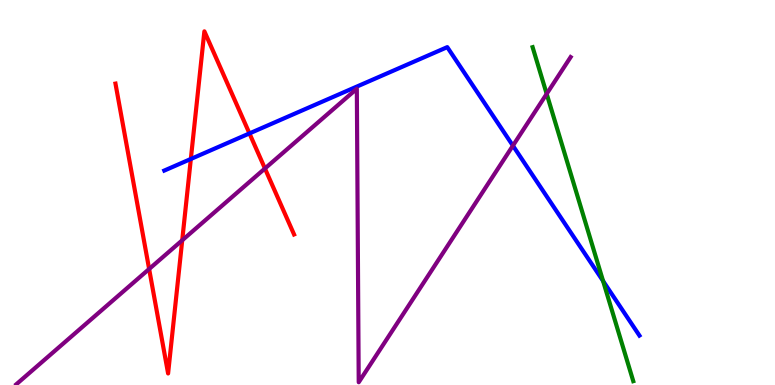[{'lines': ['blue', 'red'], 'intersections': [{'x': 2.46, 'y': 5.87}, {'x': 3.22, 'y': 6.53}]}, {'lines': ['green', 'red'], 'intersections': []}, {'lines': ['purple', 'red'], 'intersections': [{'x': 1.92, 'y': 3.01}, {'x': 2.35, 'y': 3.76}, {'x': 3.42, 'y': 5.62}]}, {'lines': ['blue', 'green'], 'intersections': [{'x': 7.78, 'y': 2.7}]}, {'lines': ['blue', 'purple'], 'intersections': [{'x': 6.62, 'y': 6.22}]}, {'lines': ['green', 'purple'], 'intersections': [{'x': 7.05, 'y': 7.56}]}]